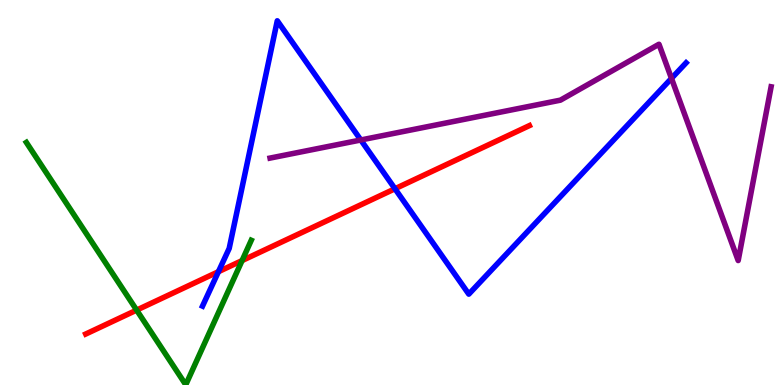[{'lines': ['blue', 'red'], 'intersections': [{'x': 2.82, 'y': 2.94}, {'x': 5.1, 'y': 5.1}]}, {'lines': ['green', 'red'], 'intersections': [{'x': 1.76, 'y': 1.95}, {'x': 3.12, 'y': 3.23}]}, {'lines': ['purple', 'red'], 'intersections': []}, {'lines': ['blue', 'green'], 'intersections': []}, {'lines': ['blue', 'purple'], 'intersections': [{'x': 4.66, 'y': 6.36}, {'x': 8.66, 'y': 7.96}]}, {'lines': ['green', 'purple'], 'intersections': []}]